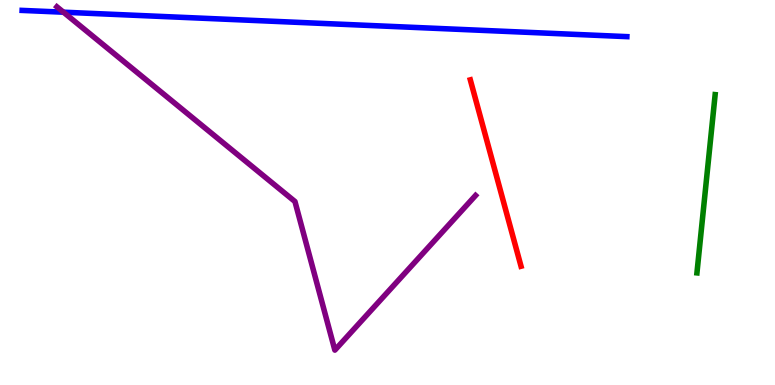[{'lines': ['blue', 'red'], 'intersections': []}, {'lines': ['green', 'red'], 'intersections': []}, {'lines': ['purple', 'red'], 'intersections': []}, {'lines': ['blue', 'green'], 'intersections': []}, {'lines': ['blue', 'purple'], 'intersections': [{'x': 0.819, 'y': 9.68}]}, {'lines': ['green', 'purple'], 'intersections': []}]